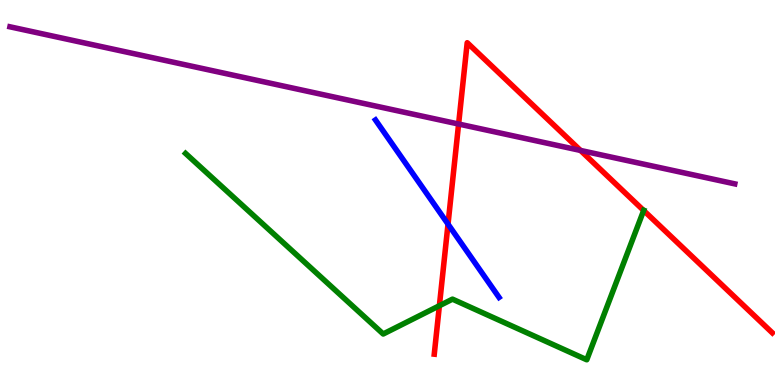[{'lines': ['blue', 'red'], 'intersections': [{'x': 5.78, 'y': 4.18}]}, {'lines': ['green', 'red'], 'intersections': [{'x': 5.67, 'y': 2.06}, {'x': 8.31, 'y': 4.53}]}, {'lines': ['purple', 'red'], 'intersections': [{'x': 5.92, 'y': 6.78}, {'x': 7.49, 'y': 6.09}]}, {'lines': ['blue', 'green'], 'intersections': []}, {'lines': ['blue', 'purple'], 'intersections': []}, {'lines': ['green', 'purple'], 'intersections': []}]